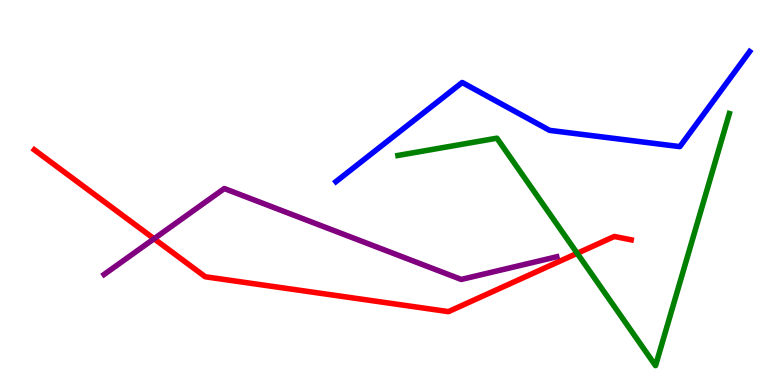[{'lines': ['blue', 'red'], 'intersections': []}, {'lines': ['green', 'red'], 'intersections': [{'x': 7.45, 'y': 3.42}]}, {'lines': ['purple', 'red'], 'intersections': [{'x': 1.99, 'y': 3.8}]}, {'lines': ['blue', 'green'], 'intersections': []}, {'lines': ['blue', 'purple'], 'intersections': []}, {'lines': ['green', 'purple'], 'intersections': []}]